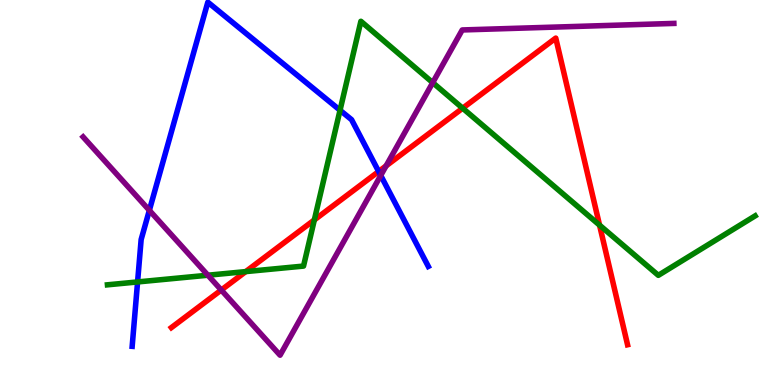[{'lines': ['blue', 'red'], 'intersections': [{'x': 4.89, 'y': 5.55}]}, {'lines': ['green', 'red'], 'intersections': [{'x': 3.17, 'y': 2.95}, {'x': 4.06, 'y': 4.29}, {'x': 5.97, 'y': 7.19}, {'x': 7.74, 'y': 4.15}]}, {'lines': ['purple', 'red'], 'intersections': [{'x': 2.86, 'y': 2.47}, {'x': 4.98, 'y': 5.69}]}, {'lines': ['blue', 'green'], 'intersections': [{'x': 1.78, 'y': 2.68}, {'x': 4.39, 'y': 7.14}]}, {'lines': ['blue', 'purple'], 'intersections': [{'x': 1.93, 'y': 4.54}, {'x': 4.91, 'y': 5.44}]}, {'lines': ['green', 'purple'], 'intersections': [{'x': 2.68, 'y': 2.85}, {'x': 5.58, 'y': 7.85}]}]